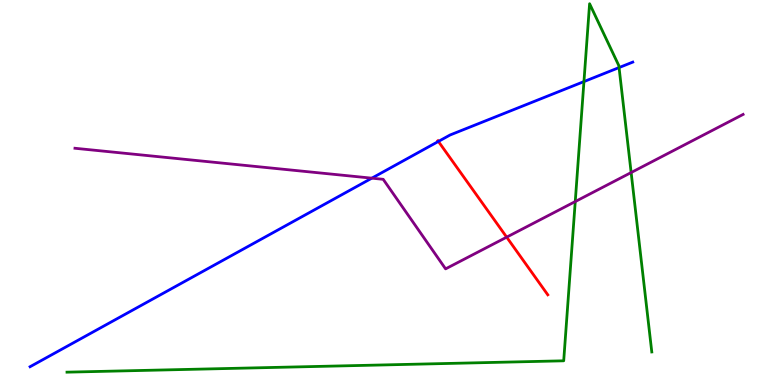[{'lines': ['blue', 'red'], 'intersections': [{'x': 5.66, 'y': 6.33}]}, {'lines': ['green', 'red'], 'intersections': []}, {'lines': ['purple', 'red'], 'intersections': [{'x': 6.54, 'y': 3.84}]}, {'lines': ['blue', 'green'], 'intersections': [{'x': 7.53, 'y': 7.88}, {'x': 7.99, 'y': 8.24}]}, {'lines': ['blue', 'purple'], 'intersections': [{'x': 4.8, 'y': 5.37}]}, {'lines': ['green', 'purple'], 'intersections': [{'x': 7.42, 'y': 4.76}, {'x': 8.14, 'y': 5.52}]}]